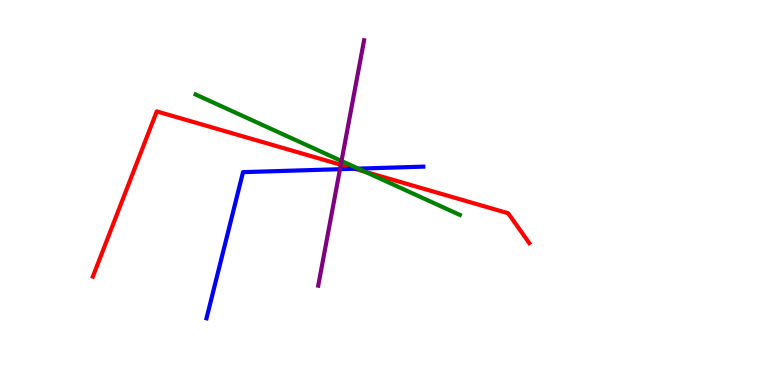[{'lines': ['blue', 'red'], 'intersections': [{'x': 4.58, 'y': 5.62}]}, {'lines': ['green', 'red'], 'intersections': [{'x': 4.71, 'y': 5.54}]}, {'lines': ['purple', 'red'], 'intersections': [{'x': 4.4, 'y': 5.72}]}, {'lines': ['blue', 'green'], 'intersections': [{'x': 4.62, 'y': 5.62}]}, {'lines': ['blue', 'purple'], 'intersections': [{'x': 4.39, 'y': 5.61}]}, {'lines': ['green', 'purple'], 'intersections': [{'x': 4.41, 'y': 5.82}]}]